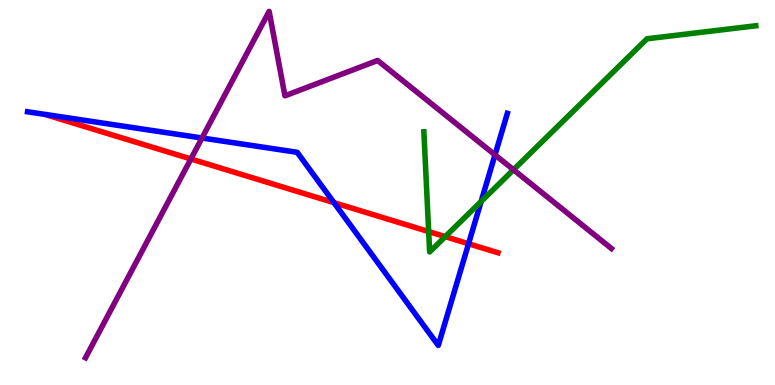[{'lines': ['blue', 'red'], 'intersections': [{'x': 4.31, 'y': 4.74}, {'x': 6.05, 'y': 3.67}]}, {'lines': ['green', 'red'], 'intersections': [{'x': 5.53, 'y': 3.99}, {'x': 5.75, 'y': 3.85}]}, {'lines': ['purple', 'red'], 'intersections': [{'x': 2.46, 'y': 5.87}]}, {'lines': ['blue', 'green'], 'intersections': [{'x': 6.21, 'y': 4.77}]}, {'lines': ['blue', 'purple'], 'intersections': [{'x': 2.61, 'y': 6.42}, {'x': 6.39, 'y': 5.98}]}, {'lines': ['green', 'purple'], 'intersections': [{'x': 6.63, 'y': 5.59}]}]